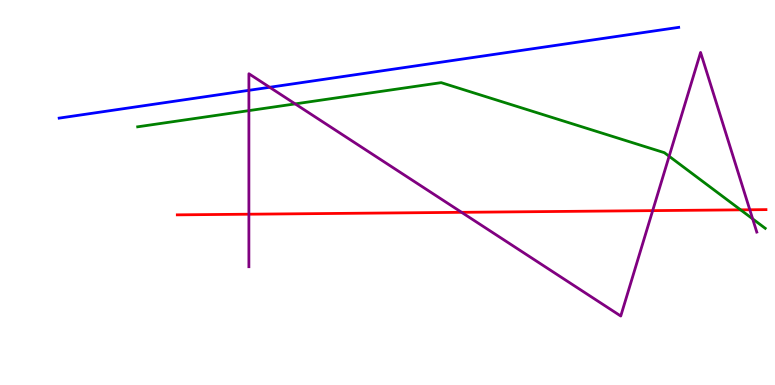[{'lines': ['blue', 'red'], 'intersections': []}, {'lines': ['green', 'red'], 'intersections': [{'x': 9.56, 'y': 4.55}]}, {'lines': ['purple', 'red'], 'intersections': [{'x': 3.21, 'y': 4.44}, {'x': 5.96, 'y': 4.49}, {'x': 8.42, 'y': 4.53}, {'x': 9.67, 'y': 4.55}]}, {'lines': ['blue', 'green'], 'intersections': []}, {'lines': ['blue', 'purple'], 'intersections': [{'x': 3.21, 'y': 7.65}, {'x': 3.48, 'y': 7.73}]}, {'lines': ['green', 'purple'], 'intersections': [{'x': 3.21, 'y': 7.13}, {'x': 3.81, 'y': 7.3}, {'x': 8.63, 'y': 5.94}, {'x': 9.71, 'y': 4.31}]}]